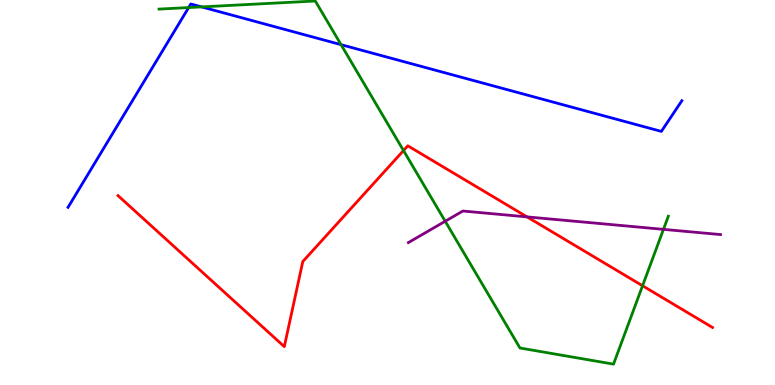[{'lines': ['blue', 'red'], 'intersections': []}, {'lines': ['green', 'red'], 'intersections': [{'x': 5.21, 'y': 6.09}, {'x': 8.29, 'y': 2.58}]}, {'lines': ['purple', 'red'], 'intersections': [{'x': 6.8, 'y': 4.37}]}, {'lines': ['blue', 'green'], 'intersections': [{'x': 2.43, 'y': 9.8}, {'x': 2.6, 'y': 9.82}, {'x': 4.4, 'y': 8.84}]}, {'lines': ['blue', 'purple'], 'intersections': []}, {'lines': ['green', 'purple'], 'intersections': [{'x': 5.74, 'y': 4.25}, {'x': 8.56, 'y': 4.04}]}]